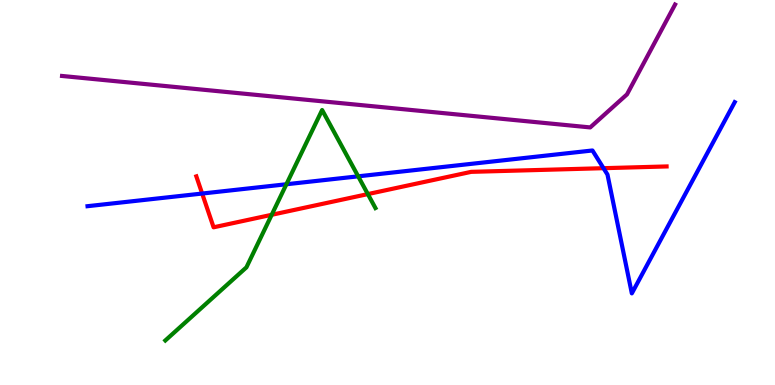[{'lines': ['blue', 'red'], 'intersections': [{'x': 2.61, 'y': 4.97}, {'x': 7.79, 'y': 5.63}]}, {'lines': ['green', 'red'], 'intersections': [{'x': 3.51, 'y': 4.42}, {'x': 4.75, 'y': 4.96}]}, {'lines': ['purple', 'red'], 'intersections': []}, {'lines': ['blue', 'green'], 'intersections': [{'x': 3.7, 'y': 5.21}, {'x': 4.62, 'y': 5.42}]}, {'lines': ['blue', 'purple'], 'intersections': []}, {'lines': ['green', 'purple'], 'intersections': []}]